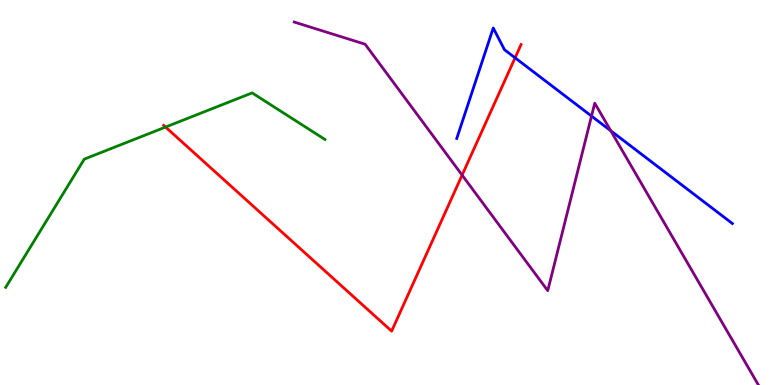[{'lines': ['blue', 'red'], 'intersections': [{'x': 6.65, 'y': 8.5}]}, {'lines': ['green', 'red'], 'intersections': [{'x': 2.14, 'y': 6.7}]}, {'lines': ['purple', 'red'], 'intersections': [{'x': 5.96, 'y': 5.45}]}, {'lines': ['blue', 'green'], 'intersections': []}, {'lines': ['blue', 'purple'], 'intersections': [{'x': 7.63, 'y': 6.98}, {'x': 7.88, 'y': 6.6}]}, {'lines': ['green', 'purple'], 'intersections': []}]